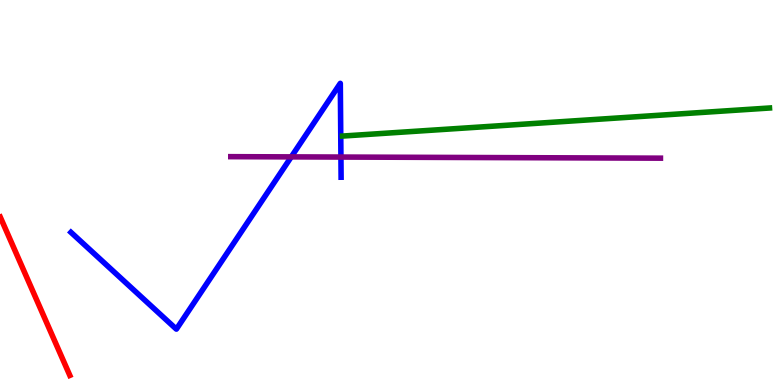[{'lines': ['blue', 'red'], 'intersections': []}, {'lines': ['green', 'red'], 'intersections': []}, {'lines': ['purple', 'red'], 'intersections': []}, {'lines': ['blue', 'green'], 'intersections': []}, {'lines': ['blue', 'purple'], 'intersections': [{'x': 3.76, 'y': 5.93}, {'x': 4.4, 'y': 5.92}]}, {'lines': ['green', 'purple'], 'intersections': []}]